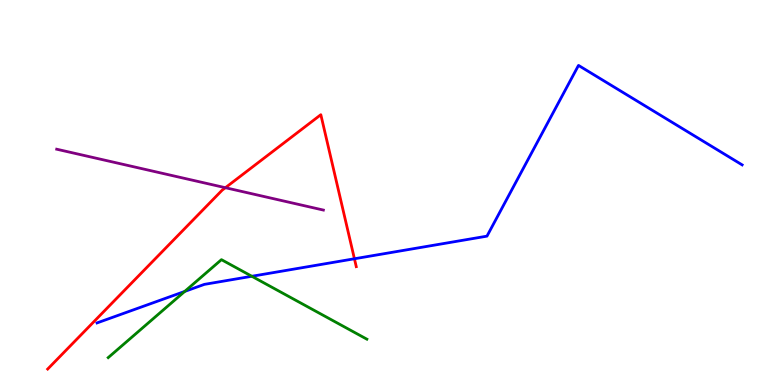[{'lines': ['blue', 'red'], 'intersections': [{'x': 4.57, 'y': 3.28}]}, {'lines': ['green', 'red'], 'intersections': []}, {'lines': ['purple', 'red'], 'intersections': [{'x': 2.91, 'y': 5.12}]}, {'lines': ['blue', 'green'], 'intersections': [{'x': 2.38, 'y': 2.43}, {'x': 3.25, 'y': 2.82}]}, {'lines': ['blue', 'purple'], 'intersections': []}, {'lines': ['green', 'purple'], 'intersections': []}]